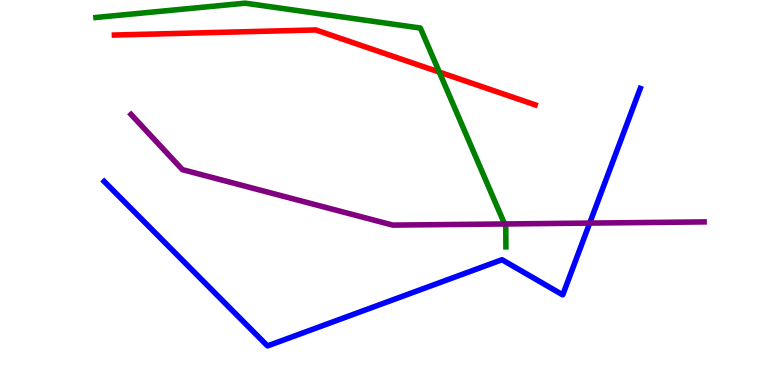[{'lines': ['blue', 'red'], 'intersections': []}, {'lines': ['green', 'red'], 'intersections': [{'x': 5.67, 'y': 8.13}]}, {'lines': ['purple', 'red'], 'intersections': []}, {'lines': ['blue', 'green'], 'intersections': []}, {'lines': ['blue', 'purple'], 'intersections': [{'x': 7.61, 'y': 4.21}]}, {'lines': ['green', 'purple'], 'intersections': [{'x': 6.51, 'y': 4.18}]}]